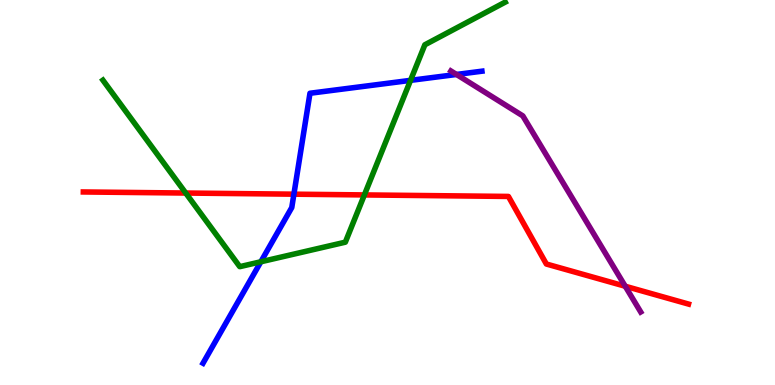[{'lines': ['blue', 'red'], 'intersections': [{'x': 3.79, 'y': 4.96}]}, {'lines': ['green', 'red'], 'intersections': [{'x': 2.4, 'y': 4.99}, {'x': 4.7, 'y': 4.94}]}, {'lines': ['purple', 'red'], 'intersections': [{'x': 8.07, 'y': 2.57}]}, {'lines': ['blue', 'green'], 'intersections': [{'x': 3.37, 'y': 3.2}, {'x': 5.3, 'y': 7.91}]}, {'lines': ['blue', 'purple'], 'intersections': [{'x': 5.89, 'y': 8.07}]}, {'lines': ['green', 'purple'], 'intersections': []}]